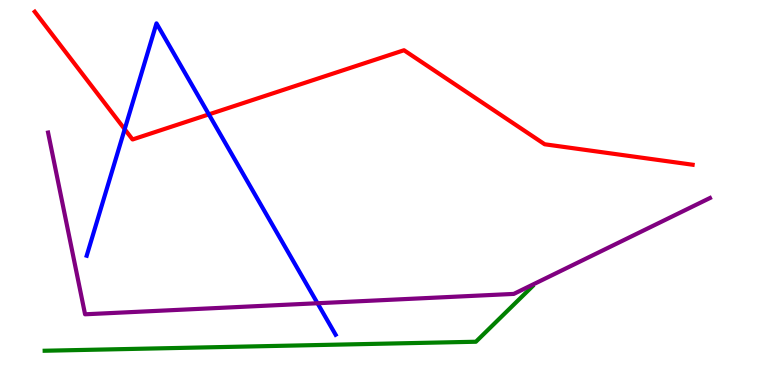[{'lines': ['blue', 'red'], 'intersections': [{'x': 1.61, 'y': 6.64}, {'x': 2.69, 'y': 7.03}]}, {'lines': ['green', 'red'], 'intersections': []}, {'lines': ['purple', 'red'], 'intersections': []}, {'lines': ['blue', 'green'], 'intersections': []}, {'lines': ['blue', 'purple'], 'intersections': [{'x': 4.1, 'y': 2.12}]}, {'lines': ['green', 'purple'], 'intersections': []}]